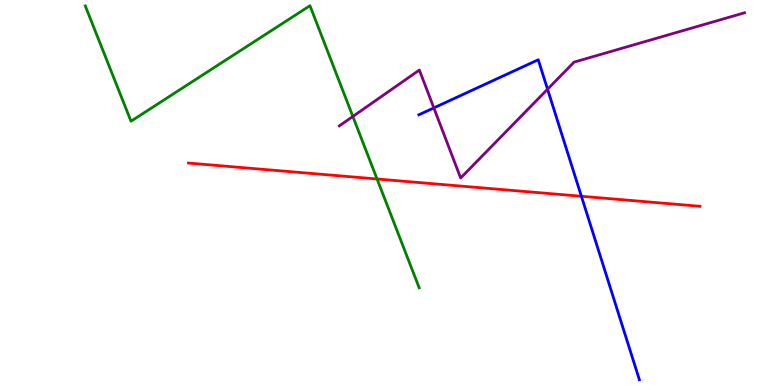[{'lines': ['blue', 'red'], 'intersections': [{'x': 7.5, 'y': 4.9}]}, {'lines': ['green', 'red'], 'intersections': [{'x': 4.87, 'y': 5.35}]}, {'lines': ['purple', 'red'], 'intersections': []}, {'lines': ['blue', 'green'], 'intersections': []}, {'lines': ['blue', 'purple'], 'intersections': [{'x': 5.6, 'y': 7.2}, {'x': 7.07, 'y': 7.68}]}, {'lines': ['green', 'purple'], 'intersections': [{'x': 4.55, 'y': 6.98}]}]